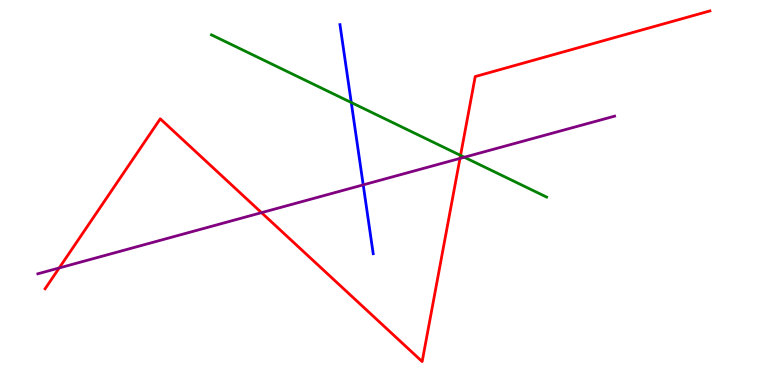[{'lines': ['blue', 'red'], 'intersections': []}, {'lines': ['green', 'red'], 'intersections': [{'x': 5.94, 'y': 5.96}]}, {'lines': ['purple', 'red'], 'intersections': [{'x': 0.764, 'y': 3.04}, {'x': 3.37, 'y': 4.48}, {'x': 5.94, 'y': 5.89}]}, {'lines': ['blue', 'green'], 'intersections': [{'x': 4.53, 'y': 7.34}]}, {'lines': ['blue', 'purple'], 'intersections': [{'x': 4.69, 'y': 5.2}]}, {'lines': ['green', 'purple'], 'intersections': [{'x': 5.99, 'y': 5.92}]}]